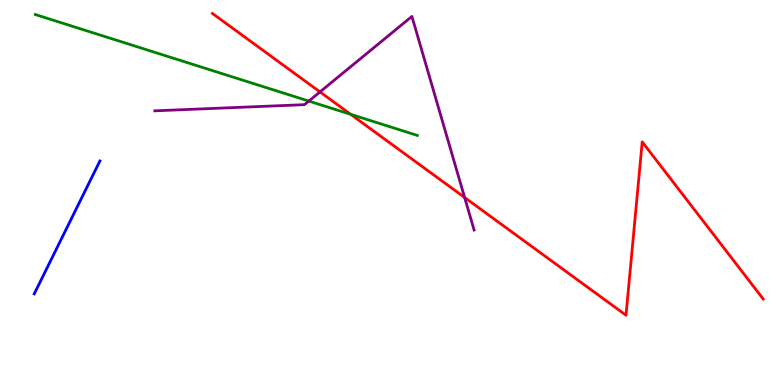[{'lines': ['blue', 'red'], 'intersections': []}, {'lines': ['green', 'red'], 'intersections': [{'x': 4.52, 'y': 7.03}]}, {'lines': ['purple', 'red'], 'intersections': [{'x': 4.13, 'y': 7.61}, {'x': 6.0, 'y': 4.87}]}, {'lines': ['blue', 'green'], 'intersections': []}, {'lines': ['blue', 'purple'], 'intersections': []}, {'lines': ['green', 'purple'], 'intersections': [{'x': 3.98, 'y': 7.37}]}]